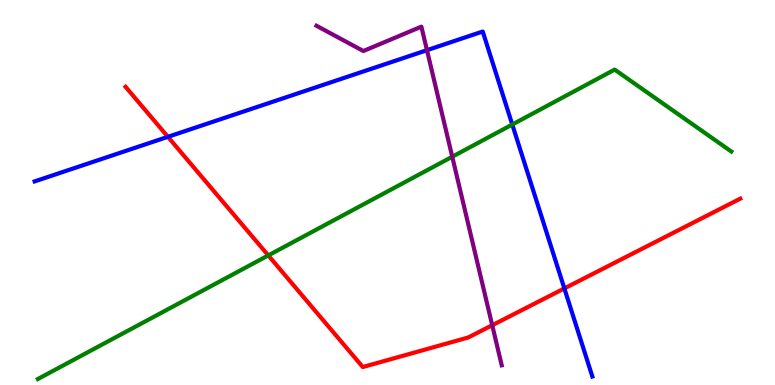[{'lines': ['blue', 'red'], 'intersections': [{'x': 2.17, 'y': 6.45}, {'x': 7.28, 'y': 2.51}]}, {'lines': ['green', 'red'], 'intersections': [{'x': 3.46, 'y': 3.37}]}, {'lines': ['purple', 'red'], 'intersections': [{'x': 6.35, 'y': 1.55}]}, {'lines': ['blue', 'green'], 'intersections': [{'x': 6.61, 'y': 6.77}]}, {'lines': ['blue', 'purple'], 'intersections': [{'x': 5.51, 'y': 8.7}]}, {'lines': ['green', 'purple'], 'intersections': [{'x': 5.84, 'y': 5.93}]}]